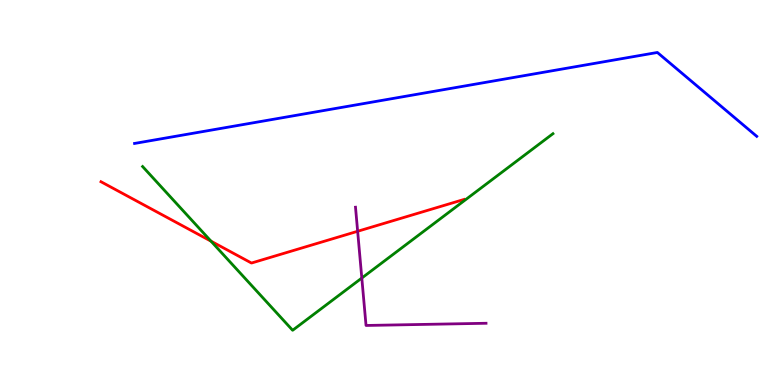[{'lines': ['blue', 'red'], 'intersections': []}, {'lines': ['green', 'red'], 'intersections': [{'x': 2.72, 'y': 3.74}]}, {'lines': ['purple', 'red'], 'intersections': [{'x': 4.61, 'y': 3.99}]}, {'lines': ['blue', 'green'], 'intersections': []}, {'lines': ['blue', 'purple'], 'intersections': []}, {'lines': ['green', 'purple'], 'intersections': [{'x': 4.67, 'y': 2.78}]}]